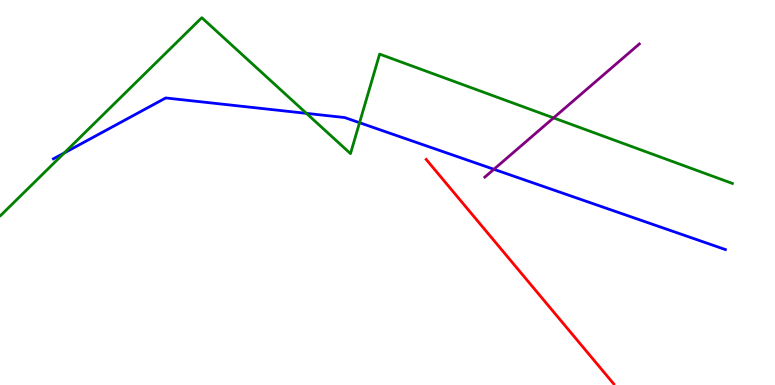[{'lines': ['blue', 'red'], 'intersections': []}, {'lines': ['green', 'red'], 'intersections': []}, {'lines': ['purple', 'red'], 'intersections': []}, {'lines': ['blue', 'green'], 'intersections': [{'x': 0.829, 'y': 6.03}, {'x': 3.95, 'y': 7.06}, {'x': 4.64, 'y': 6.81}]}, {'lines': ['blue', 'purple'], 'intersections': [{'x': 6.37, 'y': 5.6}]}, {'lines': ['green', 'purple'], 'intersections': [{'x': 7.14, 'y': 6.94}]}]